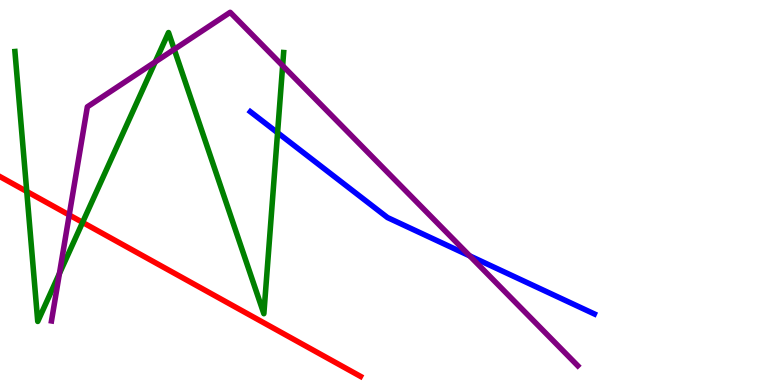[{'lines': ['blue', 'red'], 'intersections': []}, {'lines': ['green', 'red'], 'intersections': [{'x': 0.345, 'y': 5.03}, {'x': 1.07, 'y': 4.22}]}, {'lines': ['purple', 'red'], 'intersections': [{'x': 0.893, 'y': 4.42}]}, {'lines': ['blue', 'green'], 'intersections': [{'x': 3.58, 'y': 6.55}]}, {'lines': ['blue', 'purple'], 'intersections': [{'x': 6.06, 'y': 3.35}]}, {'lines': ['green', 'purple'], 'intersections': [{'x': 0.767, 'y': 2.89}, {'x': 2.0, 'y': 8.39}, {'x': 2.25, 'y': 8.72}, {'x': 3.65, 'y': 8.29}]}]